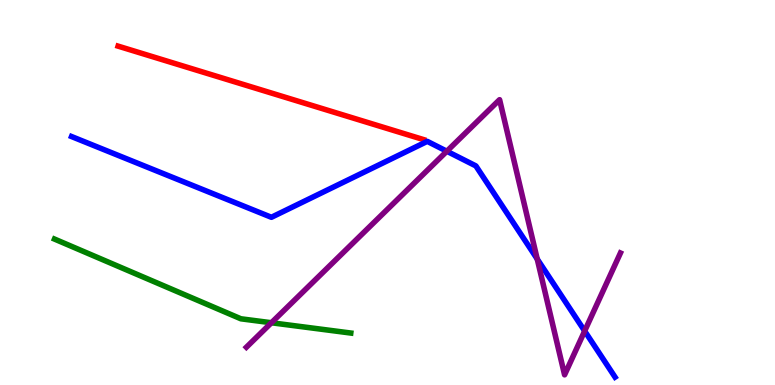[{'lines': ['blue', 'red'], 'intersections': []}, {'lines': ['green', 'red'], 'intersections': []}, {'lines': ['purple', 'red'], 'intersections': []}, {'lines': ['blue', 'green'], 'intersections': []}, {'lines': ['blue', 'purple'], 'intersections': [{'x': 5.77, 'y': 6.07}, {'x': 6.93, 'y': 3.27}, {'x': 7.54, 'y': 1.4}]}, {'lines': ['green', 'purple'], 'intersections': [{'x': 3.5, 'y': 1.62}]}]